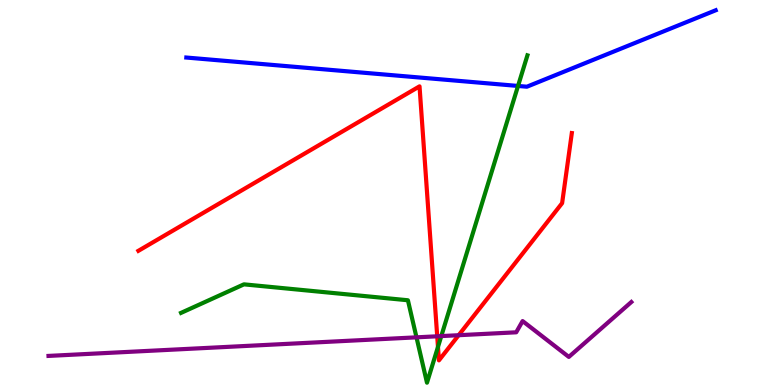[{'lines': ['blue', 'red'], 'intersections': []}, {'lines': ['green', 'red'], 'intersections': [{'x': 5.65, 'y': 0.989}]}, {'lines': ['purple', 'red'], 'intersections': [{'x': 5.64, 'y': 1.27}, {'x': 5.92, 'y': 1.29}]}, {'lines': ['blue', 'green'], 'intersections': [{'x': 6.68, 'y': 7.77}]}, {'lines': ['blue', 'purple'], 'intersections': []}, {'lines': ['green', 'purple'], 'intersections': [{'x': 5.37, 'y': 1.24}, {'x': 5.69, 'y': 1.27}]}]